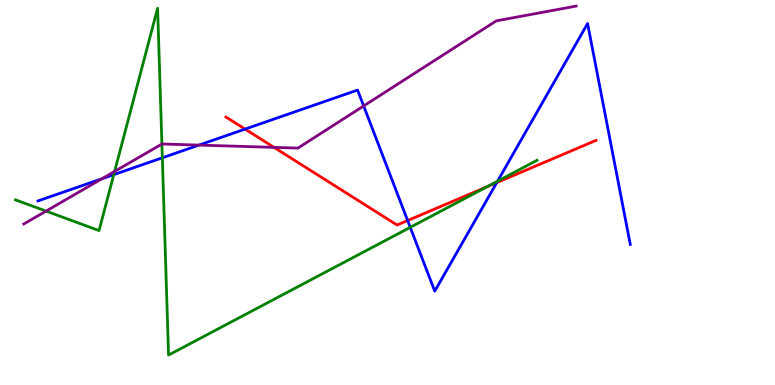[{'lines': ['blue', 'red'], 'intersections': [{'x': 3.16, 'y': 6.65}, {'x': 5.26, 'y': 4.27}, {'x': 6.41, 'y': 5.26}]}, {'lines': ['green', 'red'], 'intersections': [{'x': 6.29, 'y': 5.15}]}, {'lines': ['purple', 'red'], 'intersections': [{'x': 3.54, 'y': 6.17}]}, {'lines': ['blue', 'green'], 'intersections': [{'x': 1.47, 'y': 5.46}, {'x': 2.09, 'y': 5.9}, {'x': 5.29, 'y': 4.1}, {'x': 6.42, 'y': 5.29}]}, {'lines': ['blue', 'purple'], 'intersections': [{'x': 1.32, 'y': 5.36}, {'x': 2.57, 'y': 6.23}, {'x': 4.69, 'y': 7.25}]}, {'lines': ['green', 'purple'], 'intersections': [{'x': 0.594, 'y': 4.52}, {'x': 1.48, 'y': 5.55}, {'x': 2.09, 'y': 6.26}]}]